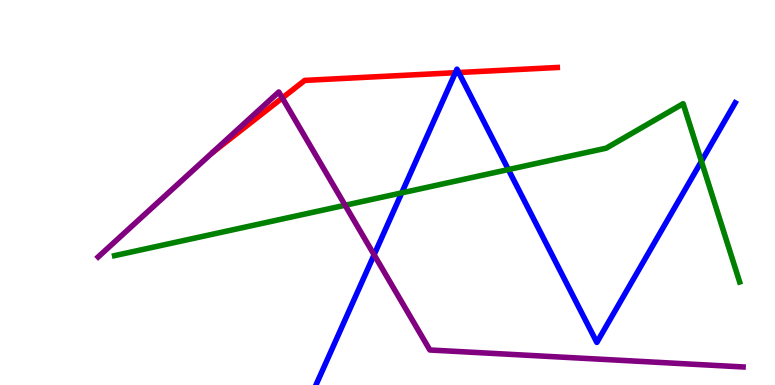[{'lines': ['blue', 'red'], 'intersections': [{'x': 5.88, 'y': 8.11}, {'x': 5.92, 'y': 8.12}]}, {'lines': ['green', 'red'], 'intersections': []}, {'lines': ['purple', 'red'], 'intersections': [{'x': 3.64, 'y': 7.46}]}, {'lines': ['blue', 'green'], 'intersections': [{'x': 5.18, 'y': 4.99}, {'x': 6.56, 'y': 5.6}, {'x': 9.05, 'y': 5.81}]}, {'lines': ['blue', 'purple'], 'intersections': [{'x': 4.83, 'y': 3.38}]}, {'lines': ['green', 'purple'], 'intersections': [{'x': 4.45, 'y': 4.67}]}]